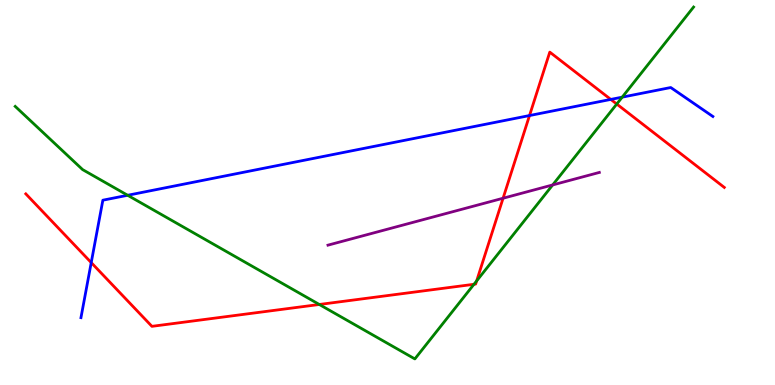[{'lines': ['blue', 'red'], 'intersections': [{'x': 1.18, 'y': 3.18}, {'x': 6.83, 'y': 7.0}, {'x': 7.88, 'y': 7.42}]}, {'lines': ['green', 'red'], 'intersections': [{'x': 4.12, 'y': 2.09}, {'x': 6.12, 'y': 2.62}, {'x': 6.15, 'y': 2.7}, {'x': 7.96, 'y': 7.3}]}, {'lines': ['purple', 'red'], 'intersections': [{'x': 6.49, 'y': 4.85}]}, {'lines': ['blue', 'green'], 'intersections': [{'x': 1.65, 'y': 4.93}, {'x': 8.03, 'y': 7.48}]}, {'lines': ['blue', 'purple'], 'intersections': []}, {'lines': ['green', 'purple'], 'intersections': [{'x': 7.13, 'y': 5.2}]}]